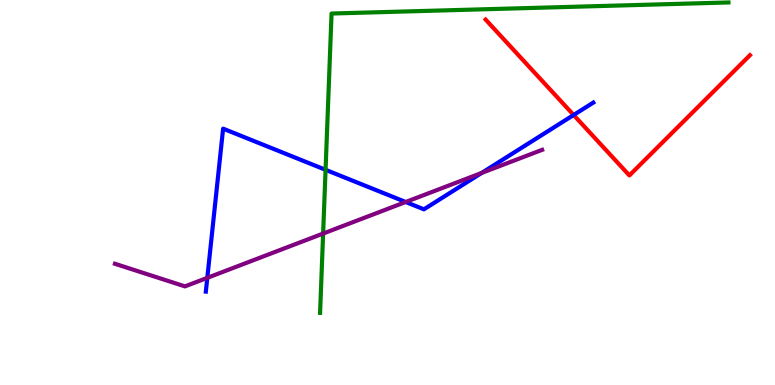[{'lines': ['blue', 'red'], 'intersections': [{'x': 7.4, 'y': 7.01}]}, {'lines': ['green', 'red'], 'intersections': []}, {'lines': ['purple', 'red'], 'intersections': []}, {'lines': ['blue', 'green'], 'intersections': [{'x': 4.2, 'y': 5.59}]}, {'lines': ['blue', 'purple'], 'intersections': [{'x': 2.67, 'y': 2.78}, {'x': 5.23, 'y': 4.75}, {'x': 6.21, 'y': 5.51}]}, {'lines': ['green', 'purple'], 'intersections': [{'x': 4.17, 'y': 3.93}]}]